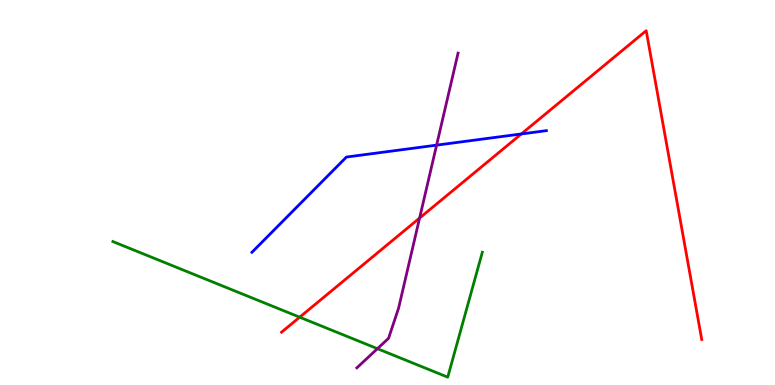[{'lines': ['blue', 'red'], 'intersections': [{'x': 6.73, 'y': 6.52}]}, {'lines': ['green', 'red'], 'intersections': [{'x': 3.87, 'y': 1.76}]}, {'lines': ['purple', 'red'], 'intersections': [{'x': 5.41, 'y': 4.34}]}, {'lines': ['blue', 'green'], 'intersections': []}, {'lines': ['blue', 'purple'], 'intersections': [{'x': 5.63, 'y': 6.23}]}, {'lines': ['green', 'purple'], 'intersections': [{'x': 4.87, 'y': 0.943}]}]